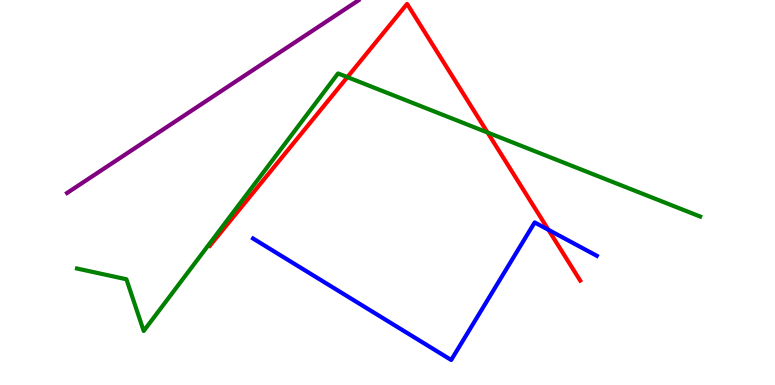[{'lines': ['blue', 'red'], 'intersections': [{'x': 7.08, 'y': 4.03}]}, {'lines': ['green', 'red'], 'intersections': [{'x': 4.48, 'y': 8.0}, {'x': 6.29, 'y': 6.56}]}, {'lines': ['purple', 'red'], 'intersections': []}, {'lines': ['blue', 'green'], 'intersections': []}, {'lines': ['blue', 'purple'], 'intersections': []}, {'lines': ['green', 'purple'], 'intersections': []}]